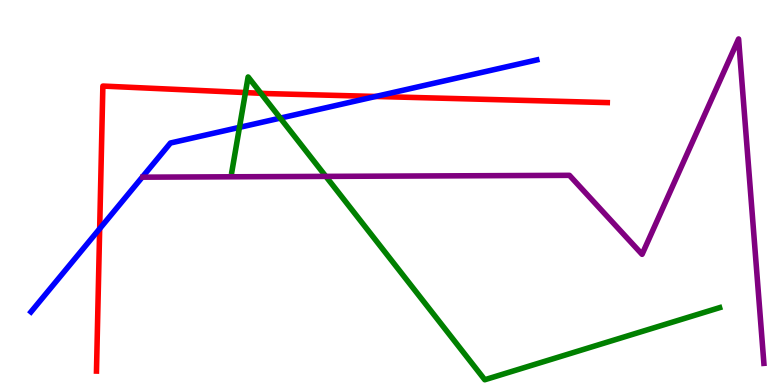[{'lines': ['blue', 'red'], 'intersections': [{'x': 1.29, 'y': 4.06}, {'x': 4.85, 'y': 7.49}]}, {'lines': ['green', 'red'], 'intersections': [{'x': 3.17, 'y': 7.6}, {'x': 3.37, 'y': 7.58}]}, {'lines': ['purple', 'red'], 'intersections': []}, {'lines': ['blue', 'green'], 'intersections': [{'x': 3.09, 'y': 6.69}, {'x': 3.62, 'y': 6.93}]}, {'lines': ['blue', 'purple'], 'intersections': []}, {'lines': ['green', 'purple'], 'intersections': [{'x': 4.2, 'y': 5.42}]}]